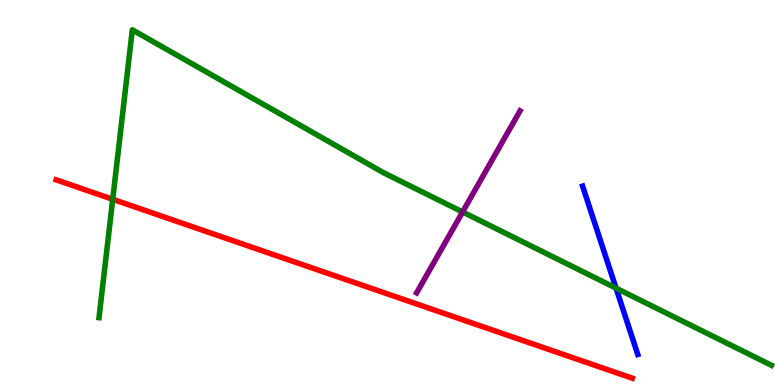[{'lines': ['blue', 'red'], 'intersections': []}, {'lines': ['green', 'red'], 'intersections': [{'x': 1.45, 'y': 4.82}]}, {'lines': ['purple', 'red'], 'intersections': []}, {'lines': ['blue', 'green'], 'intersections': [{'x': 7.95, 'y': 2.52}]}, {'lines': ['blue', 'purple'], 'intersections': []}, {'lines': ['green', 'purple'], 'intersections': [{'x': 5.97, 'y': 4.49}]}]